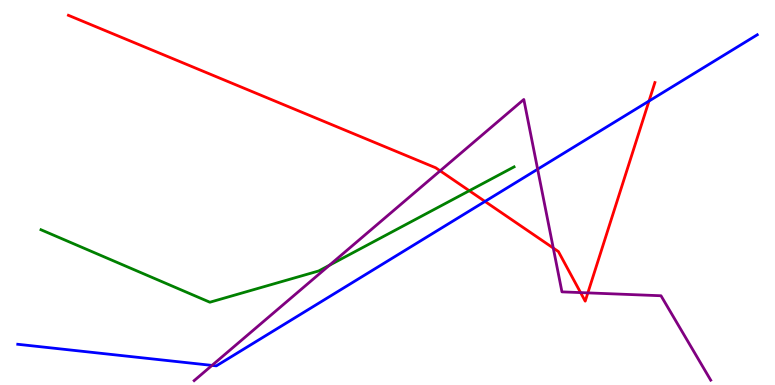[{'lines': ['blue', 'red'], 'intersections': [{'x': 6.26, 'y': 4.77}, {'x': 8.37, 'y': 7.38}]}, {'lines': ['green', 'red'], 'intersections': [{'x': 6.06, 'y': 5.05}]}, {'lines': ['purple', 'red'], 'intersections': [{'x': 5.68, 'y': 5.56}, {'x': 7.14, 'y': 3.56}, {'x': 7.49, 'y': 2.4}, {'x': 7.59, 'y': 2.39}]}, {'lines': ['blue', 'green'], 'intersections': []}, {'lines': ['blue', 'purple'], 'intersections': [{'x': 2.74, 'y': 0.509}, {'x': 6.94, 'y': 5.61}]}, {'lines': ['green', 'purple'], 'intersections': [{'x': 4.25, 'y': 3.11}]}]